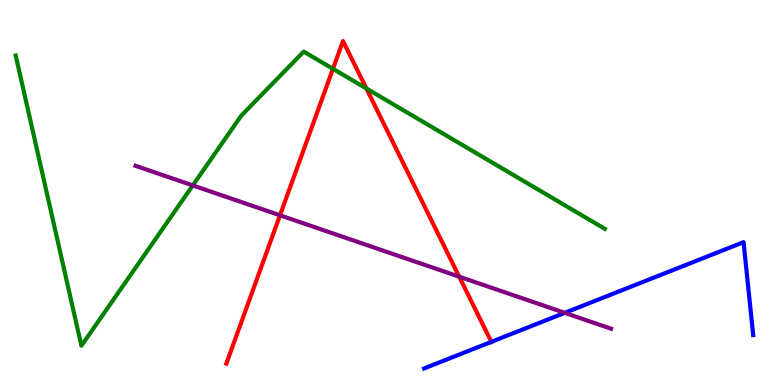[{'lines': ['blue', 'red'], 'intersections': [{'x': 6.34, 'y': 1.12}]}, {'lines': ['green', 'red'], 'intersections': [{'x': 4.3, 'y': 8.21}, {'x': 4.73, 'y': 7.7}]}, {'lines': ['purple', 'red'], 'intersections': [{'x': 3.61, 'y': 4.41}, {'x': 5.93, 'y': 2.81}]}, {'lines': ['blue', 'green'], 'intersections': []}, {'lines': ['blue', 'purple'], 'intersections': [{'x': 7.29, 'y': 1.87}]}, {'lines': ['green', 'purple'], 'intersections': [{'x': 2.49, 'y': 5.18}]}]